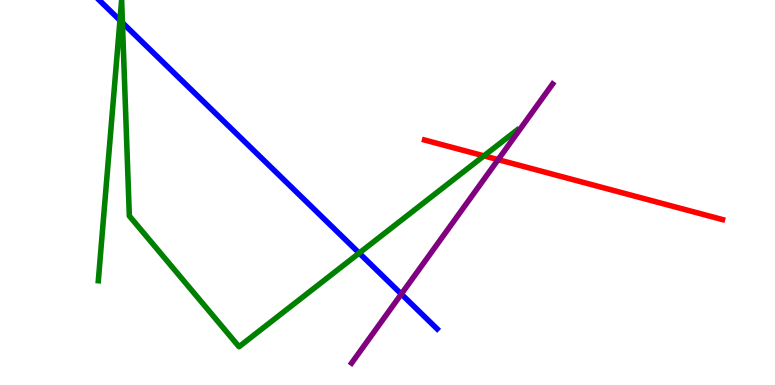[{'lines': ['blue', 'red'], 'intersections': []}, {'lines': ['green', 'red'], 'intersections': [{'x': 6.24, 'y': 5.95}]}, {'lines': ['purple', 'red'], 'intersections': [{'x': 6.43, 'y': 5.85}]}, {'lines': ['blue', 'green'], 'intersections': [{'x': 1.55, 'y': 9.47}, {'x': 1.58, 'y': 9.41}, {'x': 4.63, 'y': 3.43}]}, {'lines': ['blue', 'purple'], 'intersections': [{'x': 5.18, 'y': 2.36}]}, {'lines': ['green', 'purple'], 'intersections': []}]